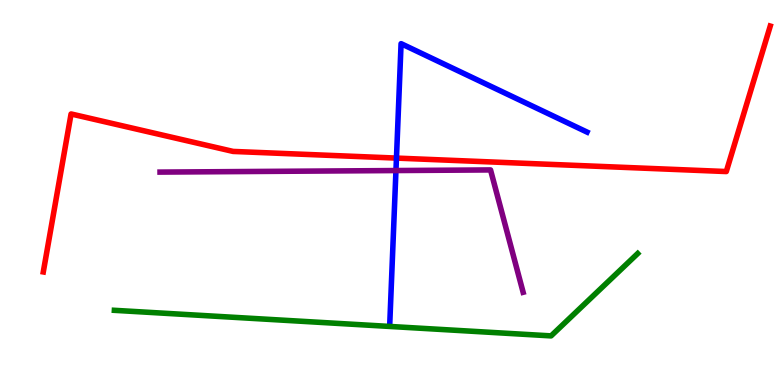[{'lines': ['blue', 'red'], 'intersections': [{'x': 5.12, 'y': 5.89}]}, {'lines': ['green', 'red'], 'intersections': []}, {'lines': ['purple', 'red'], 'intersections': []}, {'lines': ['blue', 'green'], 'intersections': []}, {'lines': ['blue', 'purple'], 'intersections': [{'x': 5.11, 'y': 5.57}]}, {'lines': ['green', 'purple'], 'intersections': []}]